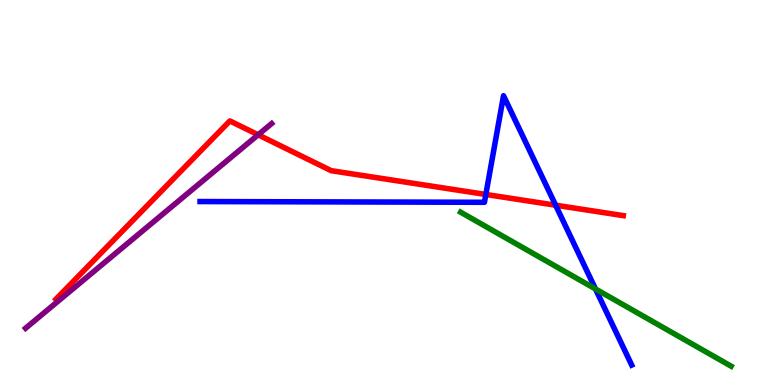[{'lines': ['blue', 'red'], 'intersections': [{'x': 6.27, 'y': 4.95}, {'x': 7.17, 'y': 4.67}]}, {'lines': ['green', 'red'], 'intersections': []}, {'lines': ['purple', 'red'], 'intersections': [{'x': 3.33, 'y': 6.5}]}, {'lines': ['blue', 'green'], 'intersections': [{'x': 7.68, 'y': 2.49}]}, {'lines': ['blue', 'purple'], 'intersections': []}, {'lines': ['green', 'purple'], 'intersections': []}]